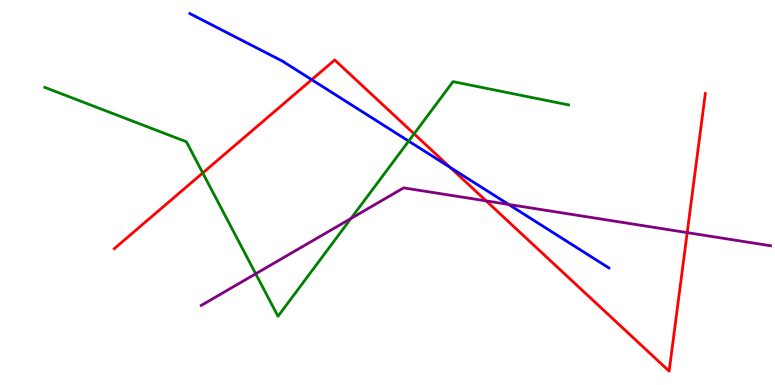[{'lines': ['blue', 'red'], 'intersections': [{'x': 4.02, 'y': 7.93}, {'x': 5.81, 'y': 5.65}]}, {'lines': ['green', 'red'], 'intersections': [{'x': 2.62, 'y': 5.51}, {'x': 5.34, 'y': 6.52}]}, {'lines': ['purple', 'red'], 'intersections': [{'x': 6.27, 'y': 4.78}, {'x': 8.87, 'y': 3.96}]}, {'lines': ['blue', 'green'], 'intersections': [{'x': 5.27, 'y': 6.33}]}, {'lines': ['blue', 'purple'], 'intersections': [{'x': 6.56, 'y': 4.69}]}, {'lines': ['green', 'purple'], 'intersections': [{'x': 3.3, 'y': 2.89}, {'x': 4.53, 'y': 4.33}]}]